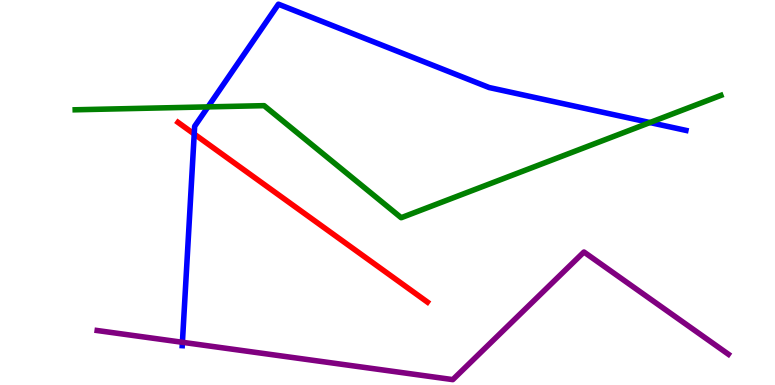[{'lines': ['blue', 'red'], 'intersections': [{'x': 2.51, 'y': 6.52}]}, {'lines': ['green', 'red'], 'intersections': []}, {'lines': ['purple', 'red'], 'intersections': []}, {'lines': ['blue', 'green'], 'intersections': [{'x': 2.68, 'y': 7.22}, {'x': 8.39, 'y': 6.82}]}, {'lines': ['blue', 'purple'], 'intersections': [{'x': 2.35, 'y': 1.11}]}, {'lines': ['green', 'purple'], 'intersections': []}]